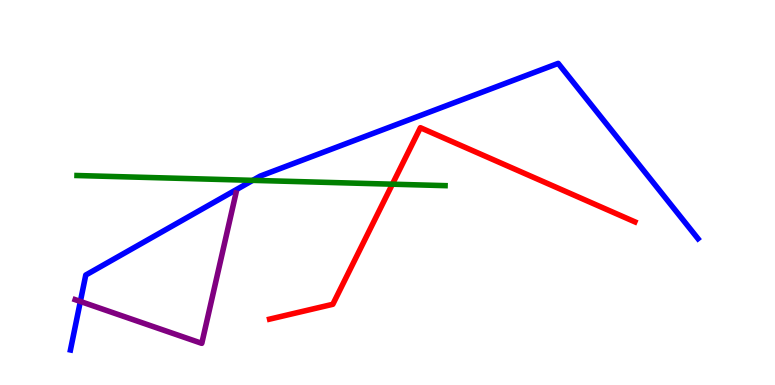[{'lines': ['blue', 'red'], 'intersections': []}, {'lines': ['green', 'red'], 'intersections': [{'x': 5.06, 'y': 5.22}]}, {'lines': ['purple', 'red'], 'intersections': []}, {'lines': ['blue', 'green'], 'intersections': [{'x': 3.26, 'y': 5.32}]}, {'lines': ['blue', 'purple'], 'intersections': [{'x': 1.04, 'y': 2.17}]}, {'lines': ['green', 'purple'], 'intersections': []}]